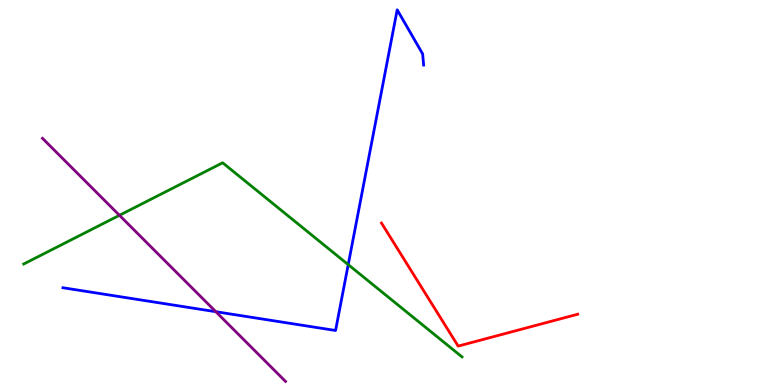[{'lines': ['blue', 'red'], 'intersections': []}, {'lines': ['green', 'red'], 'intersections': []}, {'lines': ['purple', 'red'], 'intersections': []}, {'lines': ['blue', 'green'], 'intersections': [{'x': 4.49, 'y': 3.13}]}, {'lines': ['blue', 'purple'], 'intersections': [{'x': 2.78, 'y': 1.9}]}, {'lines': ['green', 'purple'], 'intersections': [{'x': 1.54, 'y': 4.41}]}]